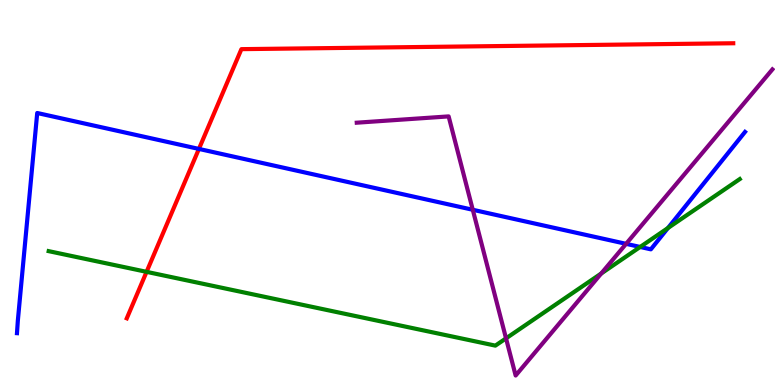[{'lines': ['blue', 'red'], 'intersections': [{'x': 2.57, 'y': 6.13}]}, {'lines': ['green', 'red'], 'intersections': [{'x': 1.89, 'y': 2.94}]}, {'lines': ['purple', 'red'], 'intersections': []}, {'lines': ['blue', 'green'], 'intersections': [{'x': 8.26, 'y': 3.59}, {'x': 8.62, 'y': 4.08}]}, {'lines': ['blue', 'purple'], 'intersections': [{'x': 6.1, 'y': 4.55}, {'x': 8.08, 'y': 3.67}]}, {'lines': ['green', 'purple'], 'intersections': [{'x': 6.53, 'y': 1.21}, {'x': 7.76, 'y': 2.9}]}]